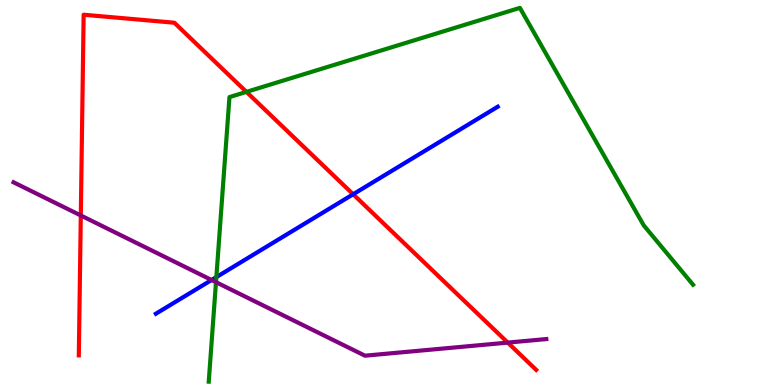[{'lines': ['blue', 'red'], 'intersections': [{'x': 4.56, 'y': 4.95}]}, {'lines': ['green', 'red'], 'intersections': [{'x': 3.18, 'y': 7.61}]}, {'lines': ['purple', 'red'], 'intersections': [{'x': 1.04, 'y': 4.4}, {'x': 6.55, 'y': 1.1}]}, {'lines': ['blue', 'green'], 'intersections': [{'x': 2.79, 'y': 2.8}]}, {'lines': ['blue', 'purple'], 'intersections': [{'x': 2.73, 'y': 2.73}]}, {'lines': ['green', 'purple'], 'intersections': [{'x': 2.79, 'y': 2.67}]}]